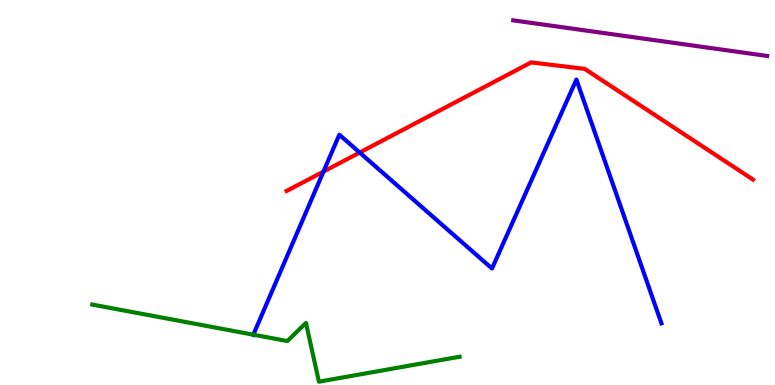[{'lines': ['blue', 'red'], 'intersections': [{'x': 4.17, 'y': 5.54}, {'x': 4.64, 'y': 6.04}]}, {'lines': ['green', 'red'], 'intersections': []}, {'lines': ['purple', 'red'], 'intersections': []}, {'lines': ['blue', 'green'], 'intersections': [{'x': 3.27, 'y': 1.31}]}, {'lines': ['blue', 'purple'], 'intersections': []}, {'lines': ['green', 'purple'], 'intersections': []}]